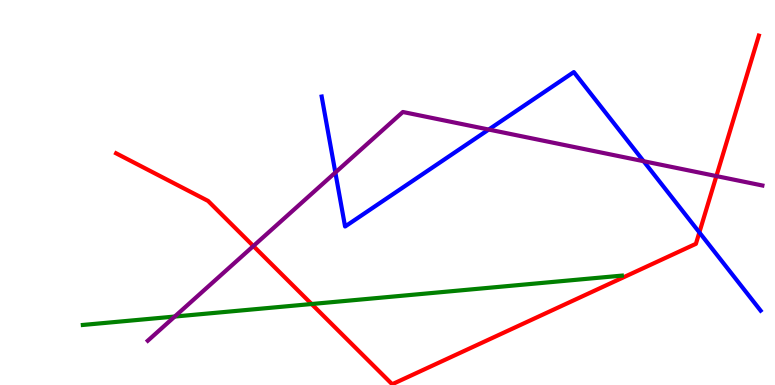[{'lines': ['blue', 'red'], 'intersections': [{'x': 9.02, 'y': 3.96}]}, {'lines': ['green', 'red'], 'intersections': [{'x': 4.02, 'y': 2.1}]}, {'lines': ['purple', 'red'], 'intersections': [{'x': 3.27, 'y': 3.61}, {'x': 9.24, 'y': 5.43}]}, {'lines': ['blue', 'green'], 'intersections': []}, {'lines': ['blue', 'purple'], 'intersections': [{'x': 4.33, 'y': 5.52}, {'x': 6.31, 'y': 6.64}, {'x': 8.3, 'y': 5.81}]}, {'lines': ['green', 'purple'], 'intersections': [{'x': 2.25, 'y': 1.78}]}]